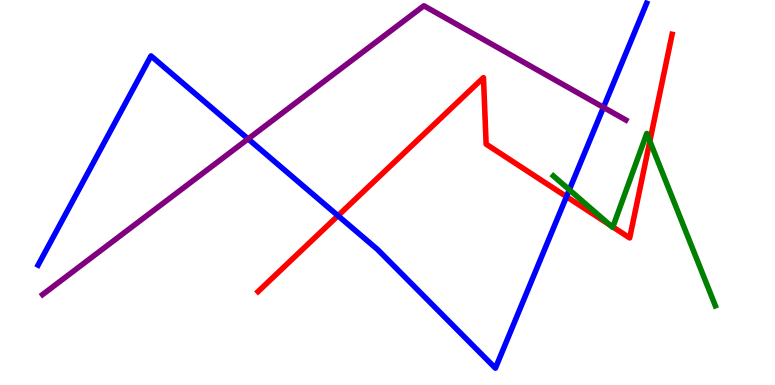[{'lines': ['blue', 'red'], 'intersections': [{'x': 4.36, 'y': 4.4}, {'x': 7.31, 'y': 4.89}]}, {'lines': ['green', 'red'], 'intersections': [{'x': 7.87, 'y': 4.16}, {'x': 7.91, 'y': 4.11}, {'x': 8.39, 'y': 6.33}]}, {'lines': ['purple', 'red'], 'intersections': []}, {'lines': ['blue', 'green'], 'intersections': [{'x': 7.35, 'y': 5.07}]}, {'lines': ['blue', 'purple'], 'intersections': [{'x': 3.2, 'y': 6.39}, {'x': 7.79, 'y': 7.21}]}, {'lines': ['green', 'purple'], 'intersections': []}]